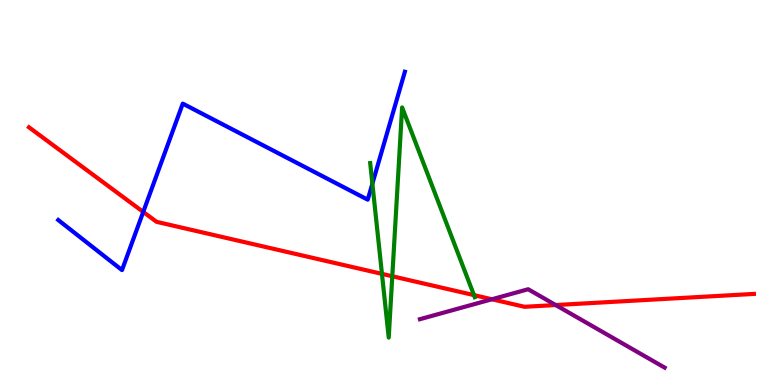[{'lines': ['blue', 'red'], 'intersections': [{'x': 1.85, 'y': 4.5}]}, {'lines': ['green', 'red'], 'intersections': [{'x': 4.93, 'y': 2.89}, {'x': 5.06, 'y': 2.82}, {'x': 6.12, 'y': 2.33}]}, {'lines': ['purple', 'red'], 'intersections': [{'x': 6.35, 'y': 2.23}, {'x': 7.17, 'y': 2.08}]}, {'lines': ['blue', 'green'], 'intersections': [{'x': 4.8, 'y': 5.23}]}, {'lines': ['blue', 'purple'], 'intersections': []}, {'lines': ['green', 'purple'], 'intersections': []}]